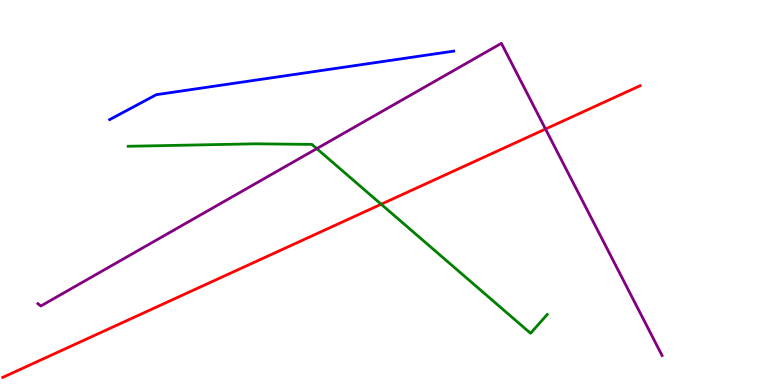[{'lines': ['blue', 'red'], 'intersections': []}, {'lines': ['green', 'red'], 'intersections': [{'x': 4.92, 'y': 4.7}]}, {'lines': ['purple', 'red'], 'intersections': [{'x': 7.04, 'y': 6.65}]}, {'lines': ['blue', 'green'], 'intersections': []}, {'lines': ['blue', 'purple'], 'intersections': []}, {'lines': ['green', 'purple'], 'intersections': [{'x': 4.09, 'y': 6.14}]}]